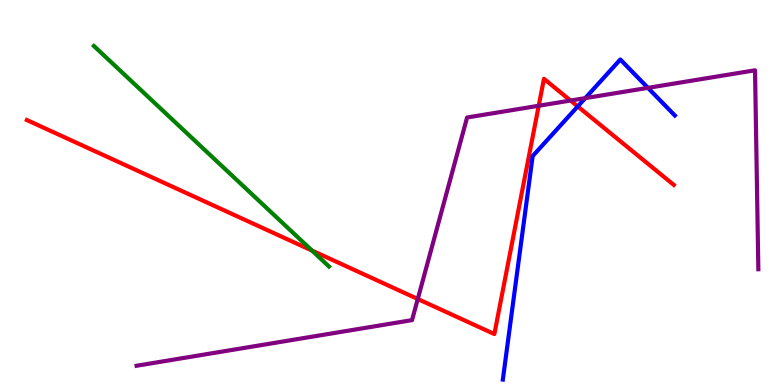[{'lines': ['blue', 'red'], 'intersections': [{'x': 7.45, 'y': 7.24}]}, {'lines': ['green', 'red'], 'intersections': [{'x': 4.03, 'y': 3.49}]}, {'lines': ['purple', 'red'], 'intersections': [{'x': 5.39, 'y': 2.23}, {'x': 6.95, 'y': 7.25}, {'x': 7.36, 'y': 7.39}]}, {'lines': ['blue', 'green'], 'intersections': []}, {'lines': ['blue', 'purple'], 'intersections': [{'x': 7.55, 'y': 7.45}, {'x': 8.36, 'y': 7.72}]}, {'lines': ['green', 'purple'], 'intersections': []}]